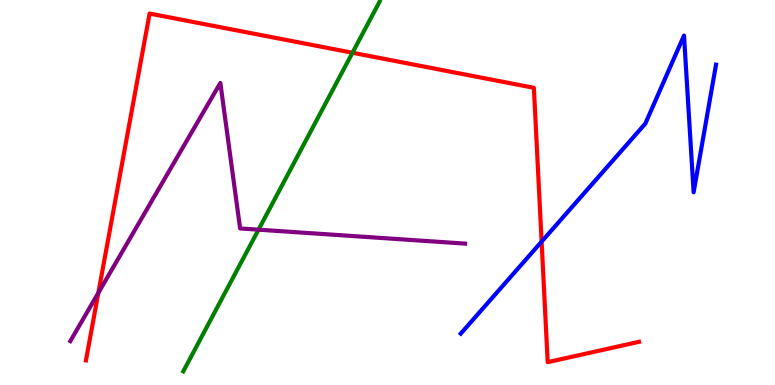[{'lines': ['blue', 'red'], 'intersections': [{'x': 6.99, 'y': 3.72}]}, {'lines': ['green', 'red'], 'intersections': [{'x': 4.55, 'y': 8.63}]}, {'lines': ['purple', 'red'], 'intersections': [{'x': 1.27, 'y': 2.39}]}, {'lines': ['blue', 'green'], 'intersections': []}, {'lines': ['blue', 'purple'], 'intersections': []}, {'lines': ['green', 'purple'], 'intersections': [{'x': 3.34, 'y': 4.03}]}]